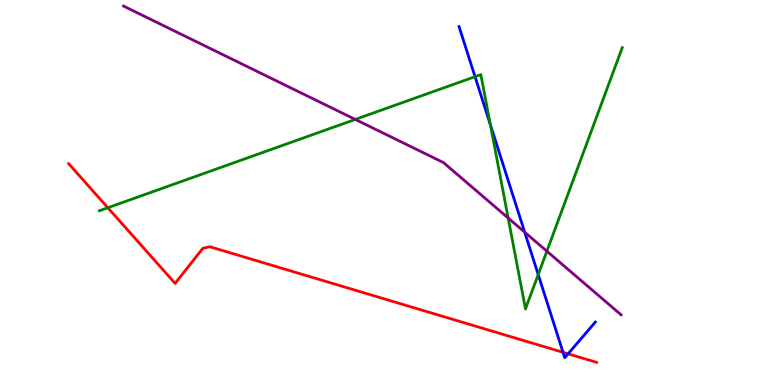[{'lines': ['blue', 'red'], 'intersections': [{'x': 7.26, 'y': 0.849}, {'x': 7.33, 'y': 0.81}]}, {'lines': ['green', 'red'], 'intersections': [{'x': 1.39, 'y': 4.6}]}, {'lines': ['purple', 'red'], 'intersections': []}, {'lines': ['blue', 'green'], 'intersections': [{'x': 6.13, 'y': 8.01}, {'x': 6.33, 'y': 6.76}, {'x': 6.94, 'y': 2.87}]}, {'lines': ['blue', 'purple'], 'intersections': [{'x': 6.77, 'y': 3.97}]}, {'lines': ['green', 'purple'], 'intersections': [{'x': 4.58, 'y': 6.9}, {'x': 6.56, 'y': 4.34}, {'x': 7.06, 'y': 3.48}]}]